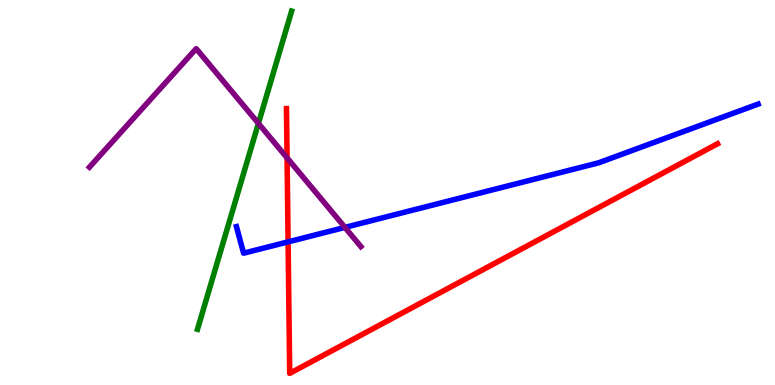[{'lines': ['blue', 'red'], 'intersections': [{'x': 3.72, 'y': 3.72}]}, {'lines': ['green', 'red'], 'intersections': []}, {'lines': ['purple', 'red'], 'intersections': [{'x': 3.7, 'y': 5.9}]}, {'lines': ['blue', 'green'], 'intersections': []}, {'lines': ['blue', 'purple'], 'intersections': [{'x': 4.45, 'y': 4.09}]}, {'lines': ['green', 'purple'], 'intersections': [{'x': 3.33, 'y': 6.79}]}]